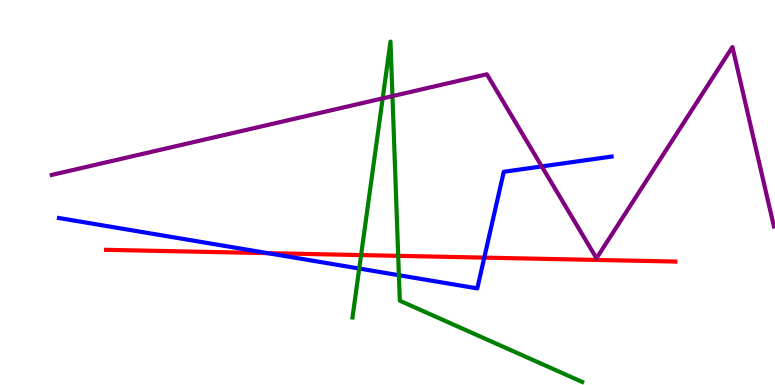[{'lines': ['blue', 'red'], 'intersections': [{'x': 3.46, 'y': 3.42}, {'x': 6.25, 'y': 3.31}]}, {'lines': ['green', 'red'], 'intersections': [{'x': 4.66, 'y': 3.37}, {'x': 5.14, 'y': 3.35}]}, {'lines': ['purple', 'red'], 'intersections': []}, {'lines': ['blue', 'green'], 'intersections': [{'x': 4.64, 'y': 3.02}, {'x': 5.15, 'y': 2.85}]}, {'lines': ['blue', 'purple'], 'intersections': [{'x': 6.99, 'y': 5.68}]}, {'lines': ['green', 'purple'], 'intersections': [{'x': 4.94, 'y': 7.44}, {'x': 5.06, 'y': 7.5}]}]